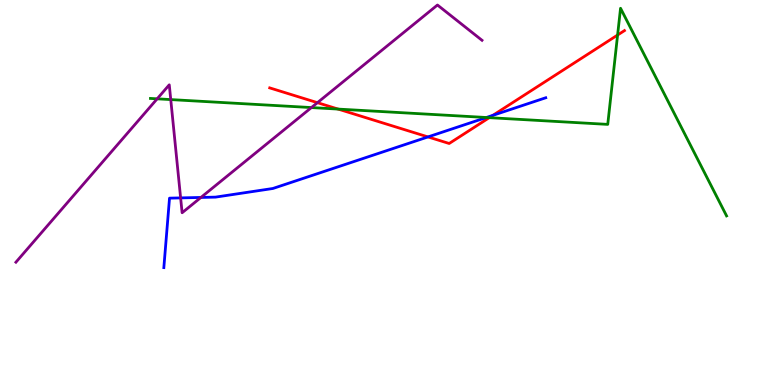[{'lines': ['blue', 'red'], 'intersections': [{'x': 5.52, 'y': 6.44}, {'x': 6.36, 'y': 7.0}]}, {'lines': ['green', 'red'], 'intersections': [{'x': 4.36, 'y': 7.17}, {'x': 6.31, 'y': 6.94}, {'x': 7.97, 'y': 9.09}]}, {'lines': ['purple', 'red'], 'intersections': [{'x': 4.1, 'y': 7.33}]}, {'lines': ['blue', 'green'], 'intersections': [{'x': 6.28, 'y': 6.95}]}, {'lines': ['blue', 'purple'], 'intersections': [{'x': 2.33, 'y': 4.86}, {'x': 2.59, 'y': 4.87}]}, {'lines': ['green', 'purple'], 'intersections': [{'x': 2.03, 'y': 7.43}, {'x': 2.2, 'y': 7.41}, {'x': 4.02, 'y': 7.21}]}]